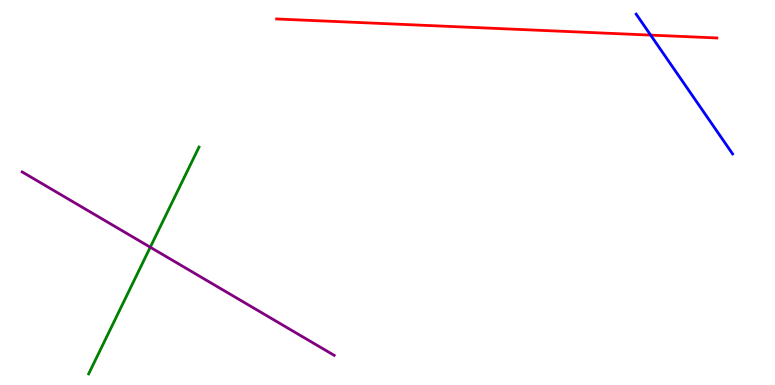[{'lines': ['blue', 'red'], 'intersections': [{'x': 8.4, 'y': 9.09}]}, {'lines': ['green', 'red'], 'intersections': []}, {'lines': ['purple', 'red'], 'intersections': []}, {'lines': ['blue', 'green'], 'intersections': []}, {'lines': ['blue', 'purple'], 'intersections': []}, {'lines': ['green', 'purple'], 'intersections': [{'x': 1.94, 'y': 3.58}]}]